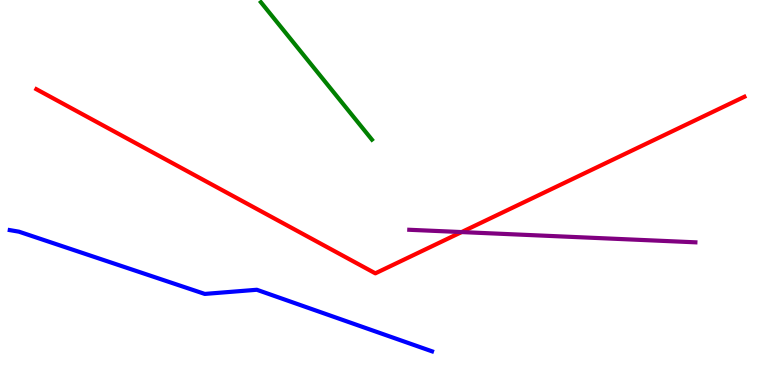[{'lines': ['blue', 'red'], 'intersections': []}, {'lines': ['green', 'red'], 'intersections': []}, {'lines': ['purple', 'red'], 'intersections': [{'x': 5.96, 'y': 3.97}]}, {'lines': ['blue', 'green'], 'intersections': []}, {'lines': ['blue', 'purple'], 'intersections': []}, {'lines': ['green', 'purple'], 'intersections': []}]